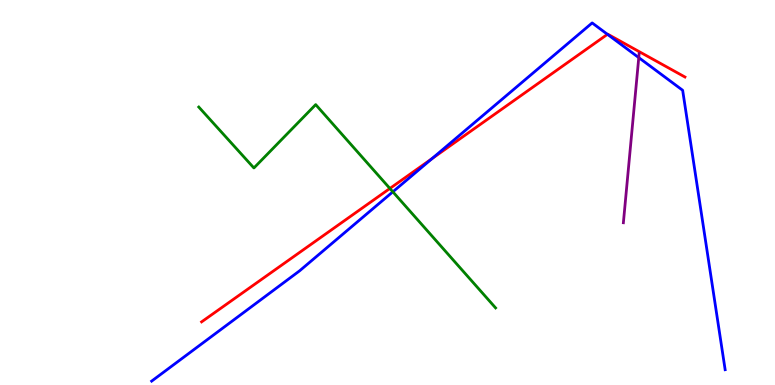[{'lines': ['blue', 'red'], 'intersections': [{'x': 5.58, 'y': 5.88}, {'x': 7.84, 'y': 9.11}]}, {'lines': ['green', 'red'], 'intersections': [{'x': 5.03, 'y': 5.1}]}, {'lines': ['purple', 'red'], 'intersections': []}, {'lines': ['blue', 'green'], 'intersections': [{'x': 5.07, 'y': 5.02}]}, {'lines': ['blue', 'purple'], 'intersections': [{'x': 8.24, 'y': 8.5}]}, {'lines': ['green', 'purple'], 'intersections': []}]